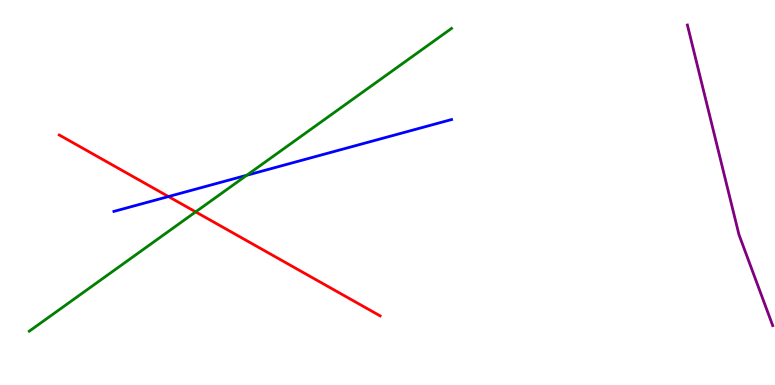[{'lines': ['blue', 'red'], 'intersections': [{'x': 2.17, 'y': 4.89}]}, {'lines': ['green', 'red'], 'intersections': [{'x': 2.52, 'y': 4.5}]}, {'lines': ['purple', 'red'], 'intersections': []}, {'lines': ['blue', 'green'], 'intersections': [{'x': 3.18, 'y': 5.45}]}, {'lines': ['blue', 'purple'], 'intersections': []}, {'lines': ['green', 'purple'], 'intersections': []}]